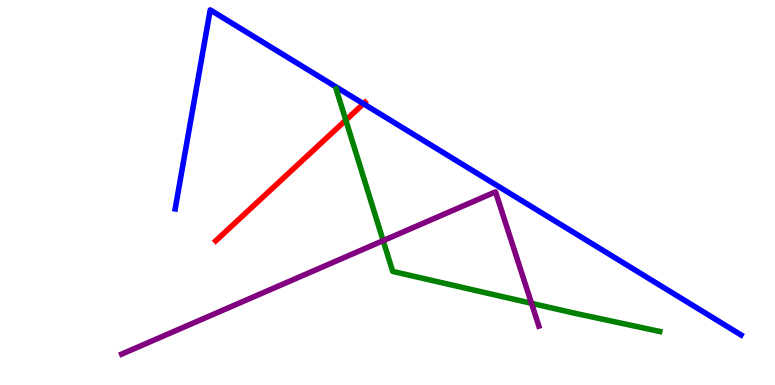[{'lines': ['blue', 'red'], 'intersections': [{'x': 4.69, 'y': 7.31}]}, {'lines': ['green', 'red'], 'intersections': [{'x': 4.46, 'y': 6.88}]}, {'lines': ['purple', 'red'], 'intersections': []}, {'lines': ['blue', 'green'], 'intersections': []}, {'lines': ['blue', 'purple'], 'intersections': []}, {'lines': ['green', 'purple'], 'intersections': [{'x': 4.94, 'y': 3.75}, {'x': 6.86, 'y': 2.12}]}]